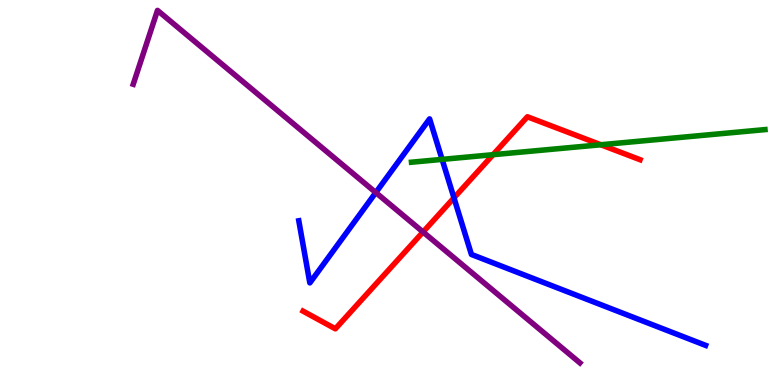[{'lines': ['blue', 'red'], 'intersections': [{'x': 5.86, 'y': 4.86}]}, {'lines': ['green', 'red'], 'intersections': [{'x': 6.36, 'y': 5.98}, {'x': 7.75, 'y': 6.24}]}, {'lines': ['purple', 'red'], 'intersections': [{'x': 5.46, 'y': 3.97}]}, {'lines': ['blue', 'green'], 'intersections': [{'x': 5.7, 'y': 5.86}]}, {'lines': ['blue', 'purple'], 'intersections': [{'x': 4.85, 'y': 5.0}]}, {'lines': ['green', 'purple'], 'intersections': []}]